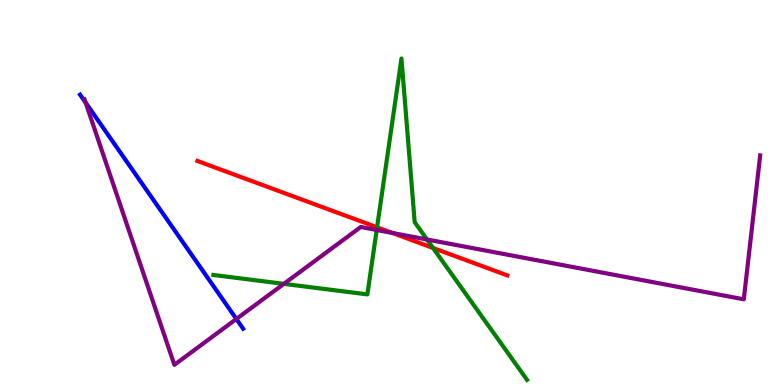[{'lines': ['blue', 'red'], 'intersections': []}, {'lines': ['green', 'red'], 'intersections': [{'x': 4.87, 'y': 4.1}, {'x': 5.59, 'y': 3.56}]}, {'lines': ['purple', 'red'], 'intersections': [{'x': 5.06, 'y': 3.95}]}, {'lines': ['blue', 'green'], 'intersections': []}, {'lines': ['blue', 'purple'], 'intersections': [{'x': 1.1, 'y': 7.33}, {'x': 3.05, 'y': 1.71}]}, {'lines': ['green', 'purple'], 'intersections': [{'x': 3.66, 'y': 2.63}, {'x': 4.86, 'y': 4.03}, {'x': 5.51, 'y': 3.78}]}]